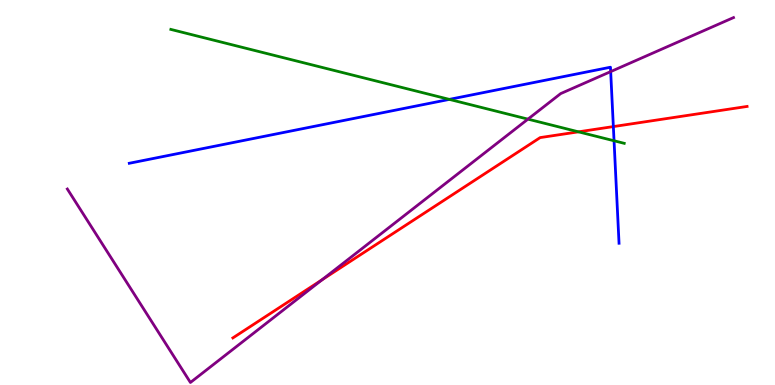[{'lines': ['blue', 'red'], 'intersections': [{'x': 7.91, 'y': 6.71}]}, {'lines': ['green', 'red'], 'intersections': [{'x': 7.46, 'y': 6.58}]}, {'lines': ['purple', 'red'], 'intersections': [{'x': 4.16, 'y': 2.73}]}, {'lines': ['blue', 'green'], 'intersections': [{'x': 5.8, 'y': 7.42}, {'x': 7.92, 'y': 6.34}]}, {'lines': ['blue', 'purple'], 'intersections': [{'x': 7.88, 'y': 8.14}]}, {'lines': ['green', 'purple'], 'intersections': [{'x': 6.81, 'y': 6.91}]}]